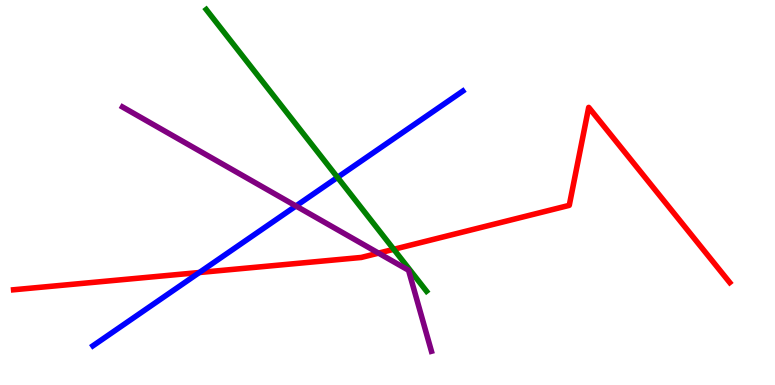[{'lines': ['blue', 'red'], 'intersections': [{'x': 2.57, 'y': 2.92}]}, {'lines': ['green', 'red'], 'intersections': [{'x': 5.08, 'y': 3.52}]}, {'lines': ['purple', 'red'], 'intersections': [{'x': 4.88, 'y': 3.43}]}, {'lines': ['blue', 'green'], 'intersections': [{'x': 4.35, 'y': 5.39}]}, {'lines': ['blue', 'purple'], 'intersections': [{'x': 3.82, 'y': 4.65}]}, {'lines': ['green', 'purple'], 'intersections': []}]